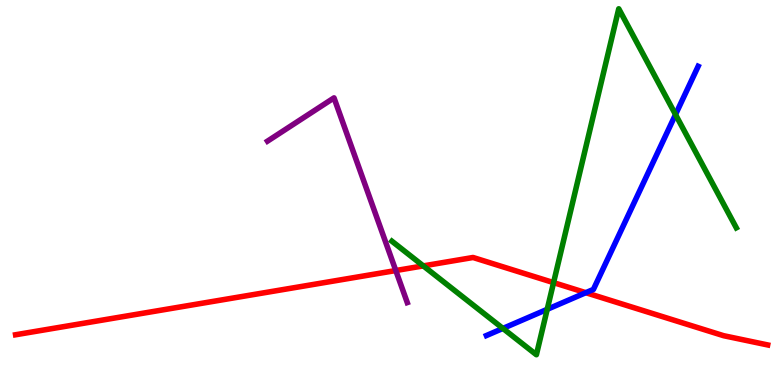[{'lines': ['blue', 'red'], 'intersections': [{'x': 7.56, 'y': 2.4}]}, {'lines': ['green', 'red'], 'intersections': [{'x': 5.46, 'y': 3.09}, {'x': 7.14, 'y': 2.66}]}, {'lines': ['purple', 'red'], 'intersections': [{'x': 5.11, 'y': 2.97}]}, {'lines': ['blue', 'green'], 'intersections': [{'x': 6.49, 'y': 1.47}, {'x': 7.06, 'y': 1.97}, {'x': 8.72, 'y': 7.03}]}, {'lines': ['blue', 'purple'], 'intersections': []}, {'lines': ['green', 'purple'], 'intersections': []}]